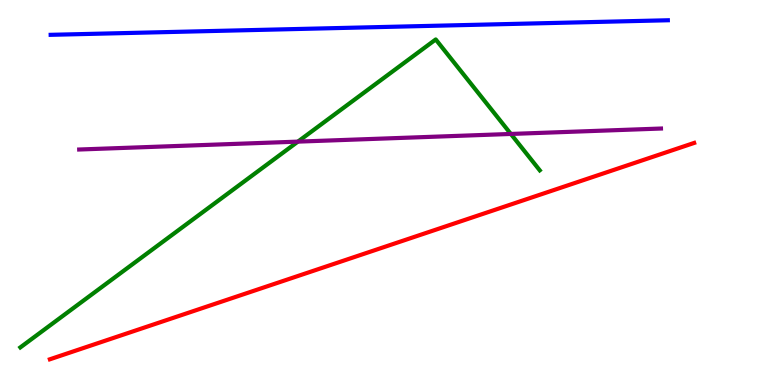[{'lines': ['blue', 'red'], 'intersections': []}, {'lines': ['green', 'red'], 'intersections': []}, {'lines': ['purple', 'red'], 'intersections': []}, {'lines': ['blue', 'green'], 'intersections': []}, {'lines': ['blue', 'purple'], 'intersections': []}, {'lines': ['green', 'purple'], 'intersections': [{'x': 3.84, 'y': 6.32}, {'x': 6.59, 'y': 6.52}]}]